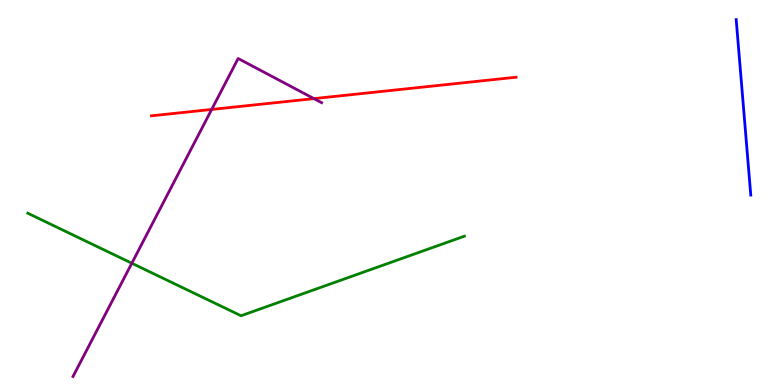[{'lines': ['blue', 'red'], 'intersections': []}, {'lines': ['green', 'red'], 'intersections': []}, {'lines': ['purple', 'red'], 'intersections': [{'x': 2.73, 'y': 7.16}, {'x': 4.05, 'y': 7.44}]}, {'lines': ['blue', 'green'], 'intersections': []}, {'lines': ['blue', 'purple'], 'intersections': []}, {'lines': ['green', 'purple'], 'intersections': [{'x': 1.7, 'y': 3.16}]}]